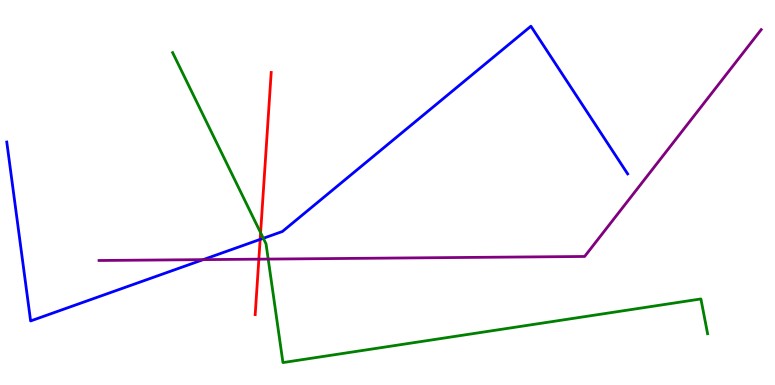[{'lines': ['blue', 'red'], 'intersections': [{'x': 3.36, 'y': 3.78}]}, {'lines': ['green', 'red'], 'intersections': [{'x': 3.36, 'y': 3.96}]}, {'lines': ['purple', 'red'], 'intersections': [{'x': 3.34, 'y': 3.27}]}, {'lines': ['blue', 'green'], 'intersections': [{'x': 3.4, 'y': 3.81}]}, {'lines': ['blue', 'purple'], 'intersections': [{'x': 2.62, 'y': 3.26}]}, {'lines': ['green', 'purple'], 'intersections': [{'x': 3.46, 'y': 3.27}]}]